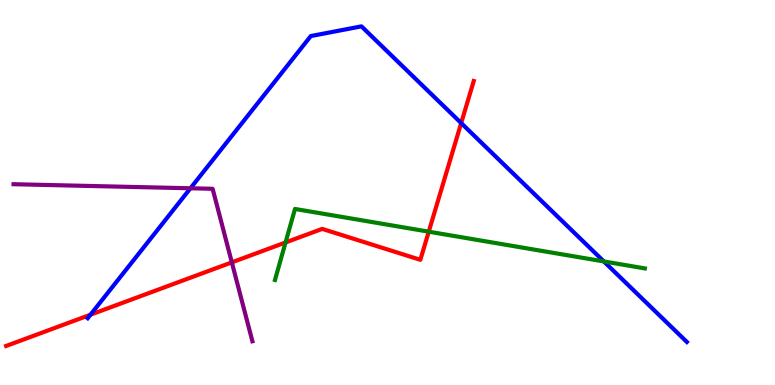[{'lines': ['blue', 'red'], 'intersections': [{'x': 1.17, 'y': 1.83}, {'x': 5.95, 'y': 6.8}]}, {'lines': ['green', 'red'], 'intersections': [{'x': 3.68, 'y': 3.7}, {'x': 5.53, 'y': 3.98}]}, {'lines': ['purple', 'red'], 'intersections': [{'x': 2.99, 'y': 3.19}]}, {'lines': ['blue', 'green'], 'intersections': [{'x': 7.79, 'y': 3.21}]}, {'lines': ['blue', 'purple'], 'intersections': [{'x': 2.46, 'y': 5.11}]}, {'lines': ['green', 'purple'], 'intersections': []}]